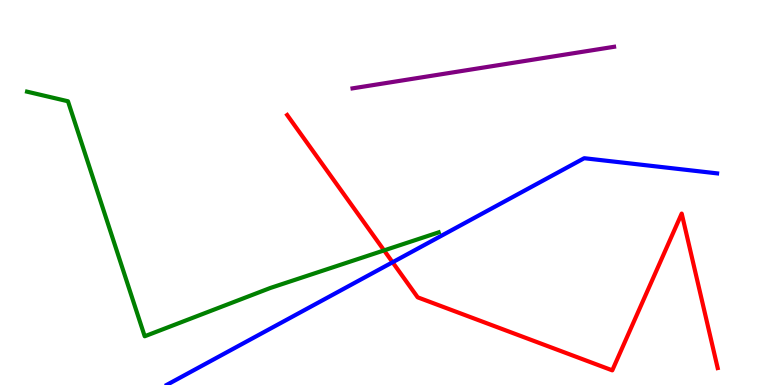[{'lines': ['blue', 'red'], 'intersections': [{'x': 5.07, 'y': 3.19}]}, {'lines': ['green', 'red'], 'intersections': [{'x': 4.96, 'y': 3.5}]}, {'lines': ['purple', 'red'], 'intersections': []}, {'lines': ['blue', 'green'], 'intersections': []}, {'lines': ['blue', 'purple'], 'intersections': []}, {'lines': ['green', 'purple'], 'intersections': []}]